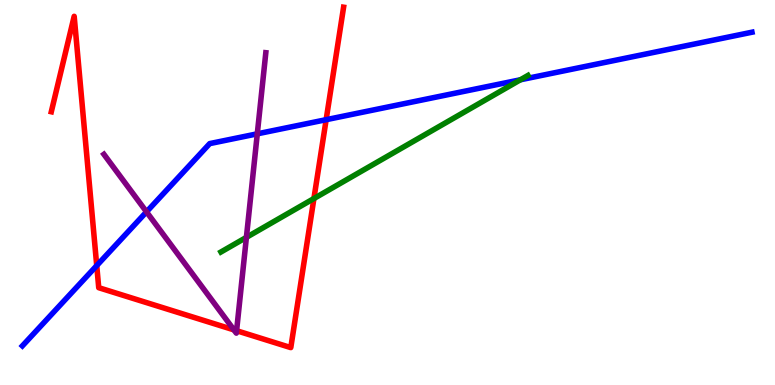[{'lines': ['blue', 'red'], 'intersections': [{'x': 1.25, 'y': 3.1}, {'x': 4.21, 'y': 6.89}]}, {'lines': ['green', 'red'], 'intersections': [{'x': 4.05, 'y': 4.84}]}, {'lines': ['purple', 'red'], 'intersections': [{'x': 3.02, 'y': 1.43}, {'x': 3.05, 'y': 1.41}]}, {'lines': ['blue', 'green'], 'intersections': [{'x': 6.72, 'y': 7.93}]}, {'lines': ['blue', 'purple'], 'intersections': [{'x': 1.89, 'y': 4.5}, {'x': 3.32, 'y': 6.52}]}, {'lines': ['green', 'purple'], 'intersections': [{'x': 3.18, 'y': 3.84}]}]